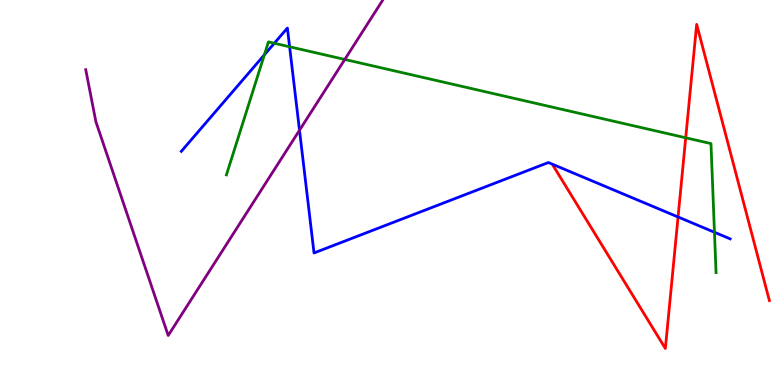[{'lines': ['blue', 'red'], 'intersections': [{'x': 8.75, 'y': 4.36}]}, {'lines': ['green', 'red'], 'intersections': [{'x': 8.85, 'y': 6.42}]}, {'lines': ['purple', 'red'], 'intersections': []}, {'lines': ['blue', 'green'], 'intersections': [{'x': 3.41, 'y': 8.58}, {'x': 3.54, 'y': 8.88}, {'x': 3.74, 'y': 8.79}, {'x': 9.22, 'y': 3.97}]}, {'lines': ['blue', 'purple'], 'intersections': [{'x': 3.86, 'y': 6.62}]}, {'lines': ['green', 'purple'], 'intersections': [{'x': 4.45, 'y': 8.46}]}]